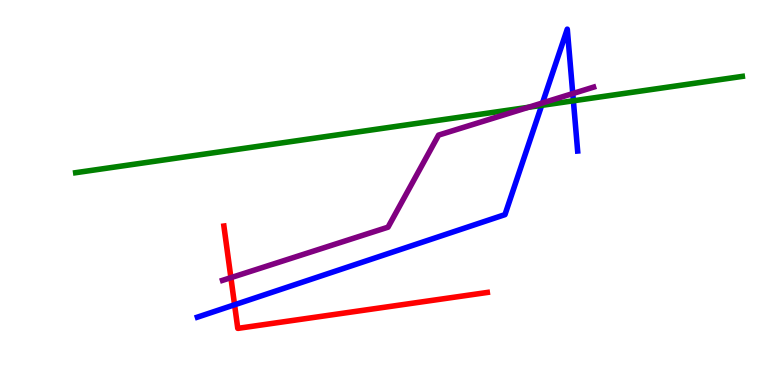[{'lines': ['blue', 'red'], 'intersections': [{'x': 3.03, 'y': 2.08}]}, {'lines': ['green', 'red'], 'intersections': []}, {'lines': ['purple', 'red'], 'intersections': [{'x': 2.98, 'y': 2.79}]}, {'lines': ['blue', 'green'], 'intersections': [{'x': 6.99, 'y': 7.26}, {'x': 7.4, 'y': 7.38}]}, {'lines': ['blue', 'purple'], 'intersections': [{'x': 7.0, 'y': 7.33}, {'x': 7.39, 'y': 7.57}]}, {'lines': ['green', 'purple'], 'intersections': [{'x': 6.82, 'y': 7.21}]}]